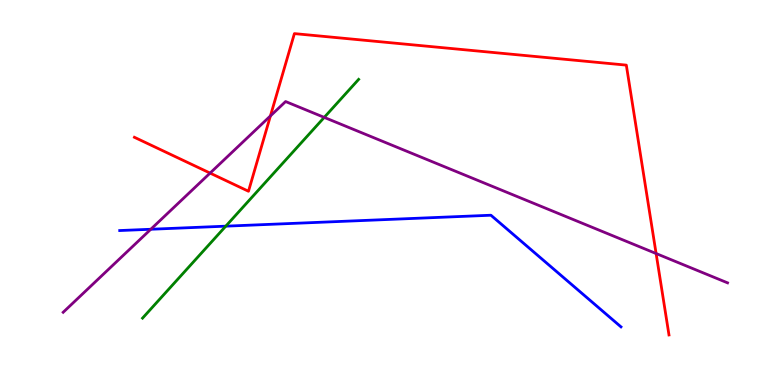[{'lines': ['blue', 'red'], 'intersections': []}, {'lines': ['green', 'red'], 'intersections': []}, {'lines': ['purple', 'red'], 'intersections': [{'x': 2.71, 'y': 5.5}, {'x': 3.49, 'y': 6.99}, {'x': 8.47, 'y': 3.41}]}, {'lines': ['blue', 'green'], 'intersections': [{'x': 2.91, 'y': 4.13}]}, {'lines': ['blue', 'purple'], 'intersections': [{'x': 1.95, 'y': 4.05}]}, {'lines': ['green', 'purple'], 'intersections': [{'x': 4.18, 'y': 6.95}]}]